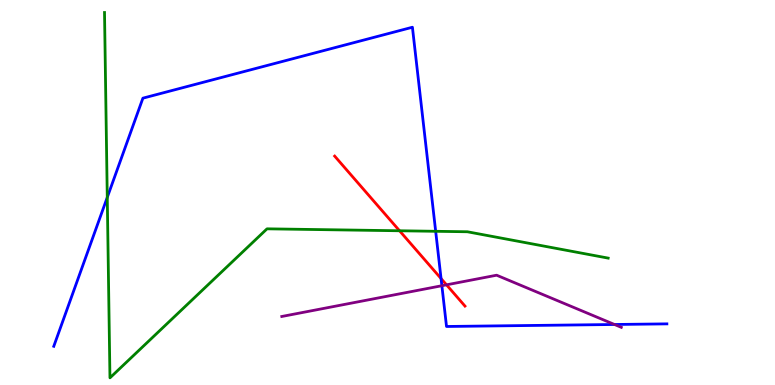[{'lines': ['blue', 'red'], 'intersections': [{'x': 5.69, 'y': 2.76}]}, {'lines': ['green', 'red'], 'intersections': [{'x': 5.16, 'y': 4.01}]}, {'lines': ['purple', 'red'], 'intersections': [{'x': 5.76, 'y': 2.6}]}, {'lines': ['blue', 'green'], 'intersections': [{'x': 1.38, 'y': 4.87}, {'x': 5.62, 'y': 3.99}]}, {'lines': ['blue', 'purple'], 'intersections': [{'x': 5.7, 'y': 2.58}, {'x': 7.93, 'y': 1.57}]}, {'lines': ['green', 'purple'], 'intersections': []}]